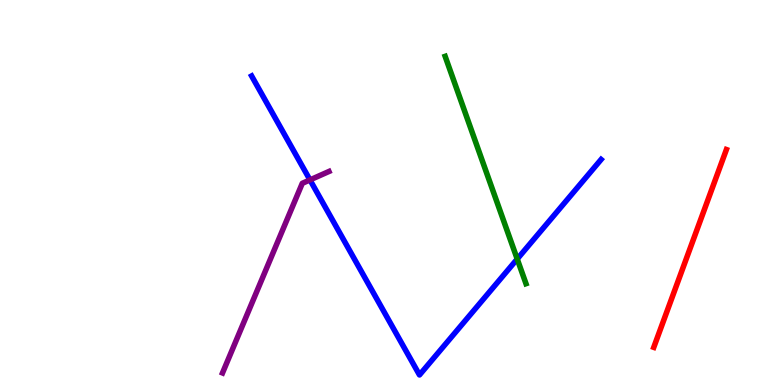[{'lines': ['blue', 'red'], 'intersections': []}, {'lines': ['green', 'red'], 'intersections': []}, {'lines': ['purple', 'red'], 'intersections': []}, {'lines': ['blue', 'green'], 'intersections': [{'x': 6.67, 'y': 3.27}]}, {'lines': ['blue', 'purple'], 'intersections': [{'x': 4.0, 'y': 5.33}]}, {'lines': ['green', 'purple'], 'intersections': []}]